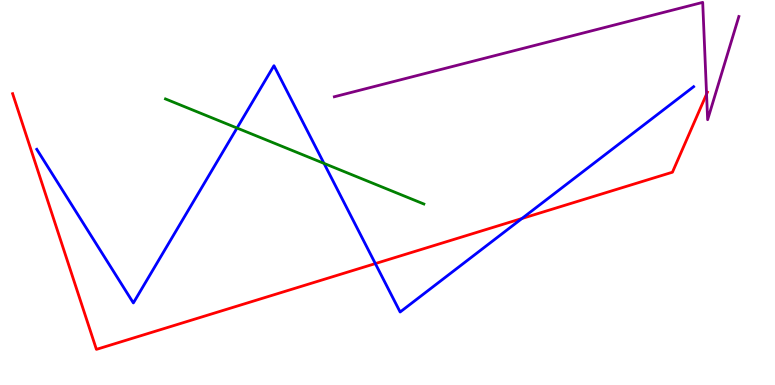[{'lines': ['blue', 'red'], 'intersections': [{'x': 4.84, 'y': 3.15}, {'x': 6.73, 'y': 4.32}]}, {'lines': ['green', 'red'], 'intersections': []}, {'lines': ['purple', 'red'], 'intersections': [{'x': 9.12, 'y': 7.56}]}, {'lines': ['blue', 'green'], 'intersections': [{'x': 3.06, 'y': 6.67}, {'x': 4.18, 'y': 5.76}]}, {'lines': ['blue', 'purple'], 'intersections': []}, {'lines': ['green', 'purple'], 'intersections': []}]